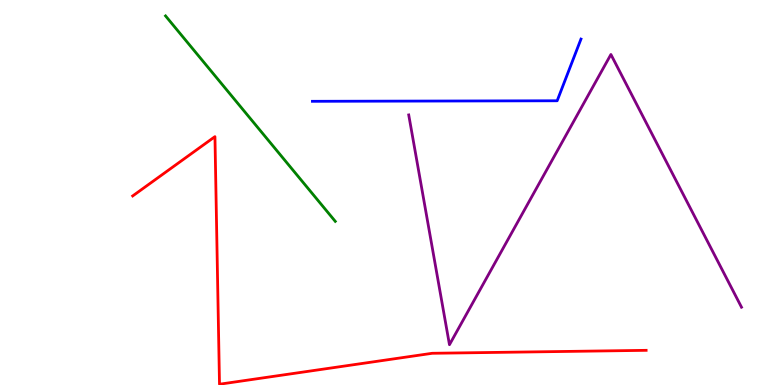[{'lines': ['blue', 'red'], 'intersections': []}, {'lines': ['green', 'red'], 'intersections': []}, {'lines': ['purple', 'red'], 'intersections': []}, {'lines': ['blue', 'green'], 'intersections': []}, {'lines': ['blue', 'purple'], 'intersections': []}, {'lines': ['green', 'purple'], 'intersections': []}]